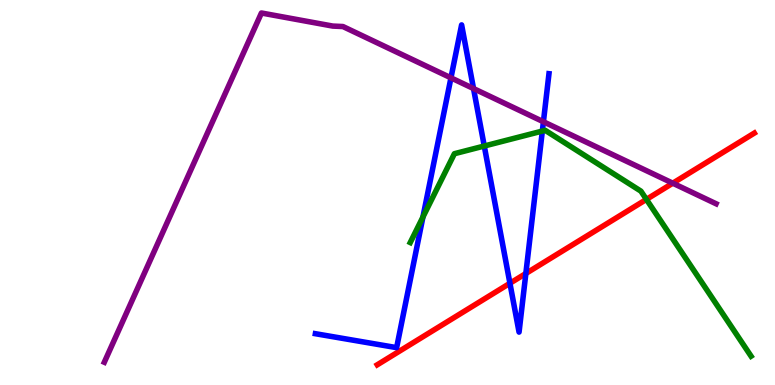[{'lines': ['blue', 'red'], 'intersections': [{'x': 6.58, 'y': 2.64}, {'x': 6.79, 'y': 2.9}]}, {'lines': ['green', 'red'], 'intersections': [{'x': 8.34, 'y': 4.82}]}, {'lines': ['purple', 'red'], 'intersections': [{'x': 8.68, 'y': 5.24}]}, {'lines': ['blue', 'green'], 'intersections': [{'x': 5.46, 'y': 4.36}, {'x': 6.25, 'y': 6.21}, {'x': 7.0, 'y': 6.6}]}, {'lines': ['blue', 'purple'], 'intersections': [{'x': 5.82, 'y': 7.98}, {'x': 6.11, 'y': 7.7}, {'x': 7.01, 'y': 6.84}]}, {'lines': ['green', 'purple'], 'intersections': []}]